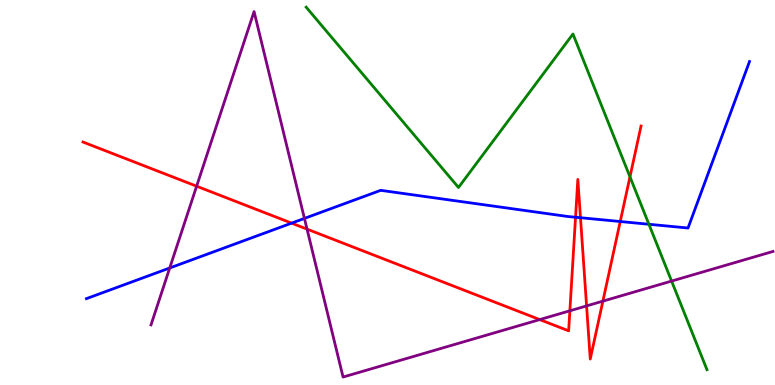[{'lines': ['blue', 'red'], 'intersections': [{'x': 3.76, 'y': 4.2}, {'x': 7.43, 'y': 4.36}, {'x': 7.49, 'y': 4.35}, {'x': 8.0, 'y': 4.25}]}, {'lines': ['green', 'red'], 'intersections': [{'x': 8.13, 'y': 5.41}]}, {'lines': ['purple', 'red'], 'intersections': [{'x': 2.54, 'y': 5.16}, {'x': 3.96, 'y': 4.05}, {'x': 6.96, 'y': 1.7}, {'x': 7.35, 'y': 1.93}, {'x': 7.57, 'y': 2.05}, {'x': 7.78, 'y': 2.18}]}, {'lines': ['blue', 'green'], 'intersections': [{'x': 8.37, 'y': 4.17}]}, {'lines': ['blue', 'purple'], 'intersections': [{'x': 2.19, 'y': 3.04}, {'x': 3.93, 'y': 4.33}]}, {'lines': ['green', 'purple'], 'intersections': [{'x': 8.67, 'y': 2.7}]}]